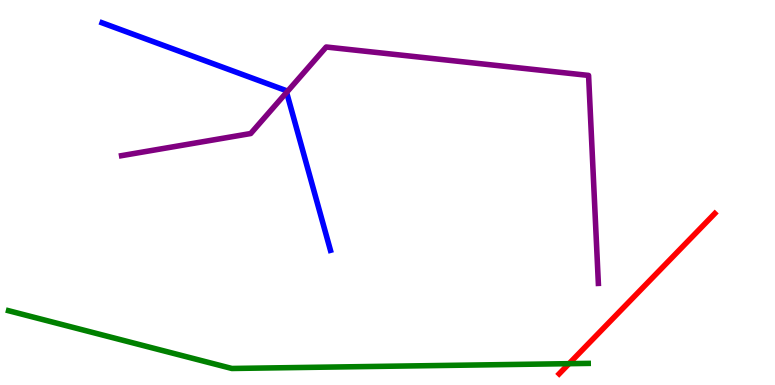[{'lines': ['blue', 'red'], 'intersections': []}, {'lines': ['green', 'red'], 'intersections': [{'x': 7.34, 'y': 0.554}]}, {'lines': ['purple', 'red'], 'intersections': []}, {'lines': ['blue', 'green'], 'intersections': []}, {'lines': ['blue', 'purple'], 'intersections': [{'x': 3.7, 'y': 7.6}]}, {'lines': ['green', 'purple'], 'intersections': []}]